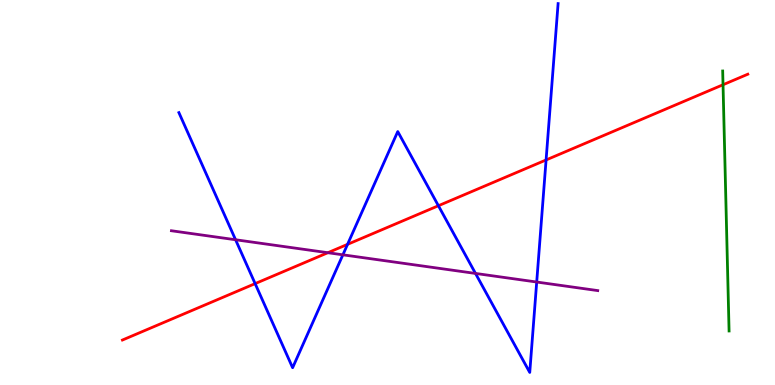[{'lines': ['blue', 'red'], 'intersections': [{'x': 3.29, 'y': 2.63}, {'x': 4.48, 'y': 3.65}, {'x': 5.66, 'y': 4.66}, {'x': 7.05, 'y': 5.85}]}, {'lines': ['green', 'red'], 'intersections': [{'x': 9.33, 'y': 7.8}]}, {'lines': ['purple', 'red'], 'intersections': [{'x': 4.23, 'y': 3.44}]}, {'lines': ['blue', 'green'], 'intersections': []}, {'lines': ['blue', 'purple'], 'intersections': [{'x': 3.04, 'y': 3.77}, {'x': 4.42, 'y': 3.38}, {'x': 6.14, 'y': 2.9}, {'x': 6.93, 'y': 2.67}]}, {'lines': ['green', 'purple'], 'intersections': []}]